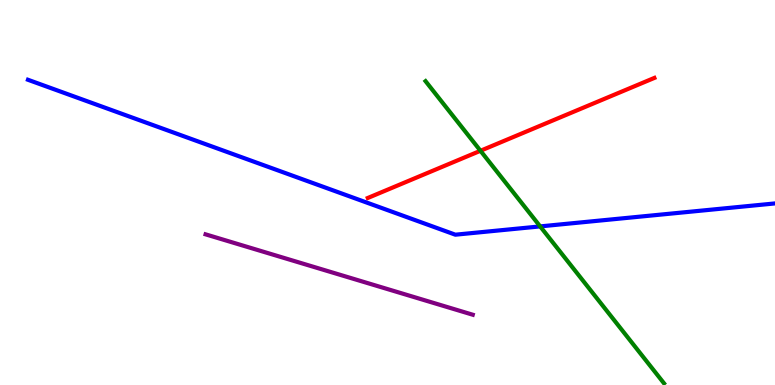[{'lines': ['blue', 'red'], 'intersections': []}, {'lines': ['green', 'red'], 'intersections': [{'x': 6.2, 'y': 6.08}]}, {'lines': ['purple', 'red'], 'intersections': []}, {'lines': ['blue', 'green'], 'intersections': [{'x': 6.97, 'y': 4.12}]}, {'lines': ['blue', 'purple'], 'intersections': []}, {'lines': ['green', 'purple'], 'intersections': []}]